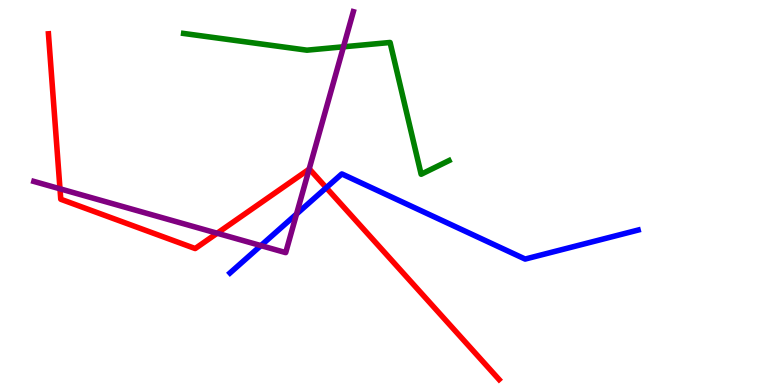[{'lines': ['blue', 'red'], 'intersections': [{'x': 4.21, 'y': 5.12}]}, {'lines': ['green', 'red'], 'intersections': []}, {'lines': ['purple', 'red'], 'intersections': [{'x': 0.774, 'y': 5.1}, {'x': 2.8, 'y': 3.94}, {'x': 3.99, 'y': 5.61}]}, {'lines': ['blue', 'green'], 'intersections': []}, {'lines': ['blue', 'purple'], 'intersections': [{'x': 3.37, 'y': 3.62}, {'x': 3.83, 'y': 4.44}]}, {'lines': ['green', 'purple'], 'intersections': [{'x': 4.43, 'y': 8.78}]}]